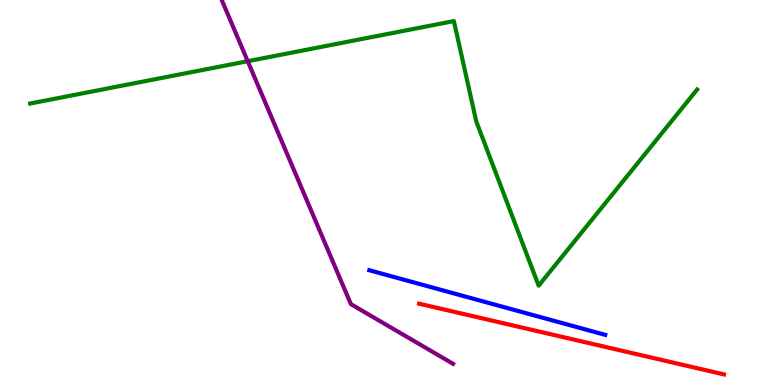[{'lines': ['blue', 'red'], 'intersections': []}, {'lines': ['green', 'red'], 'intersections': []}, {'lines': ['purple', 'red'], 'intersections': []}, {'lines': ['blue', 'green'], 'intersections': []}, {'lines': ['blue', 'purple'], 'intersections': []}, {'lines': ['green', 'purple'], 'intersections': [{'x': 3.2, 'y': 8.41}]}]